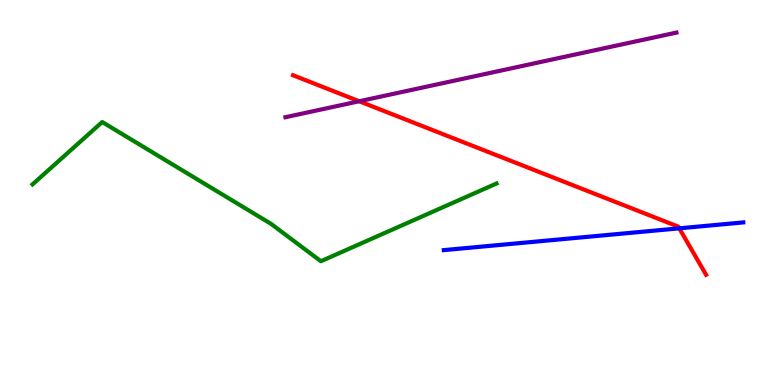[{'lines': ['blue', 'red'], 'intersections': [{'x': 8.76, 'y': 4.07}]}, {'lines': ['green', 'red'], 'intersections': []}, {'lines': ['purple', 'red'], 'intersections': [{'x': 4.63, 'y': 7.37}]}, {'lines': ['blue', 'green'], 'intersections': []}, {'lines': ['blue', 'purple'], 'intersections': []}, {'lines': ['green', 'purple'], 'intersections': []}]